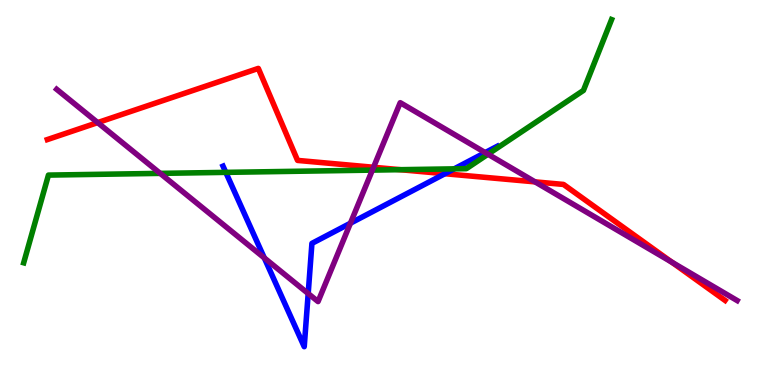[{'lines': ['blue', 'red'], 'intersections': [{'x': 5.74, 'y': 5.49}]}, {'lines': ['green', 'red'], 'intersections': [{'x': 5.16, 'y': 5.59}]}, {'lines': ['purple', 'red'], 'intersections': [{'x': 1.26, 'y': 6.82}, {'x': 4.82, 'y': 5.66}, {'x': 6.9, 'y': 5.28}, {'x': 8.67, 'y': 3.19}]}, {'lines': ['blue', 'green'], 'intersections': [{'x': 2.91, 'y': 5.52}, {'x': 5.86, 'y': 5.61}]}, {'lines': ['blue', 'purple'], 'intersections': [{'x': 3.41, 'y': 3.3}, {'x': 3.98, 'y': 2.38}, {'x': 4.52, 'y': 4.2}, {'x': 6.26, 'y': 6.04}]}, {'lines': ['green', 'purple'], 'intersections': [{'x': 2.07, 'y': 5.5}, {'x': 4.8, 'y': 5.58}, {'x': 6.3, 'y': 5.99}]}]